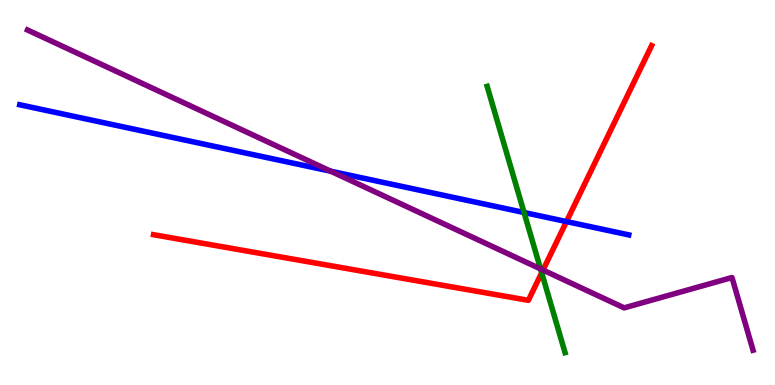[{'lines': ['blue', 'red'], 'intersections': [{'x': 7.31, 'y': 4.24}]}, {'lines': ['green', 'red'], 'intersections': [{'x': 6.99, 'y': 2.91}]}, {'lines': ['purple', 'red'], 'intersections': [{'x': 7.01, 'y': 2.99}]}, {'lines': ['blue', 'green'], 'intersections': [{'x': 6.76, 'y': 4.48}]}, {'lines': ['blue', 'purple'], 'intersections': [{'x': 4.27, 'y': 5.55}]}, {'lines': ['green', 'purple'], 'intersections': [{'x': 6.97, 'y': 3.01}]}]